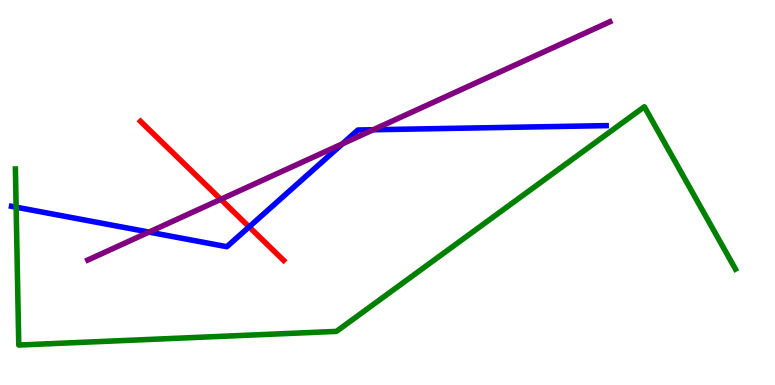[{'lines': ['blue', 'red'], 'intersections': [{'x': 3.21, 'y': 4.11}]}, {'lines': ['green', 'red'], 'intersections': []}, {'lines': ['purple', 'red'], 'intersections': [{'x': 2.85, 'y': 4.82}]}, {'lines': ['blue', 'green'], 'intersections': [{'x': 0.208, 'y': 4.62}]}, {'lines': ['blue', 'purple'], 'intersections': [{'x': 1.92, 'y': 3.97}, {'x': 4.42, 'y': 6.26}, {'x': 4.82, 'y': 6.63}]}, {'lines': ['green', 'purple'], 'intersections': []}]